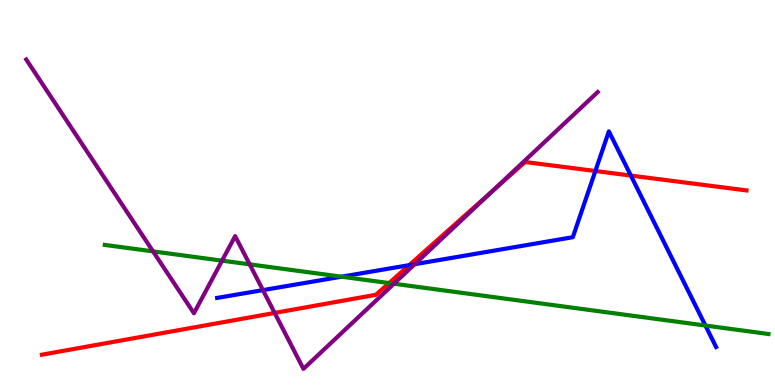[{'lines': ['blue', 'red'], 'intersections': [{'x': 5.28, 'y': 3.11}, {'x': 7.68, 'y': 5.56}, {'x': 8.14, 'y': 5.44}]}, {'lines': ['green', 'red'], 'intersections': [{'x': 5.02, 'y': 2.65}]}, {'lines': ['purple', 'red'], 'intersections': [{'x': 3.54, 'y': 1.87}, {'x': 6.36, 'y': 5.05}]}, {'lines': ['blue', 'green'], 'intersections': [{'x': 4.41, 'y': 2.81}, {'x': 9.1, 'y': 1.54}]}, {'lines': ['blue', 'purple'], 'intersections': [{'x': 3.39, 'y': 2.46}, {'x': 5.35, 'y': 3.14}]}, {'lines': ['green', 'purple'], 'intersections': [{'x': 1.97, 'y': 3.47}, {'x': 2.87, 'y': 3.23}, {'x': 3.22, 'y': 3.13}, {'x': 5.08, 'y': 2.63}]}]